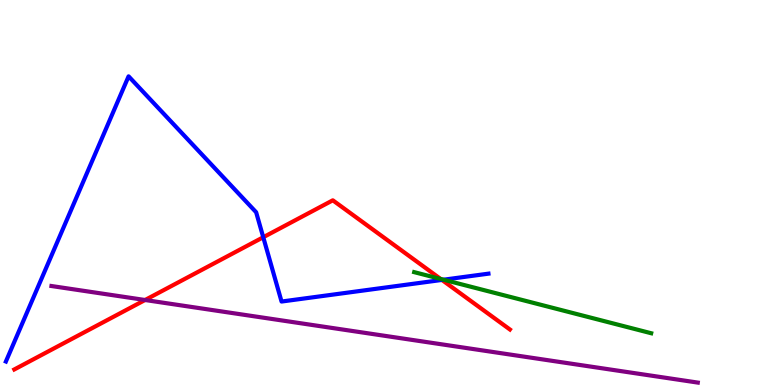[{'lines': ['blue', 'red'], 'intersections': [{'x': 3.4, 'y': 3.84}, {'x': 5.7, 'y': 2.73}]}, {'lines': ['green', 'red'], 'intersections': [{'x': 5.69, 'y': 2.75}]}, {'lines': ['purple', 'red'], 'intersections': [{'x': 1.87, 'y': 2.21}]}, {'lines': ['blue', 'green'], 'intersections': [{'x': 5.72, 'y': 2.73}]}, {'lines': ['blue', 'purple'], 'intersections': []}, {'lines': ['green', 'purple'], 'intersections': []}]